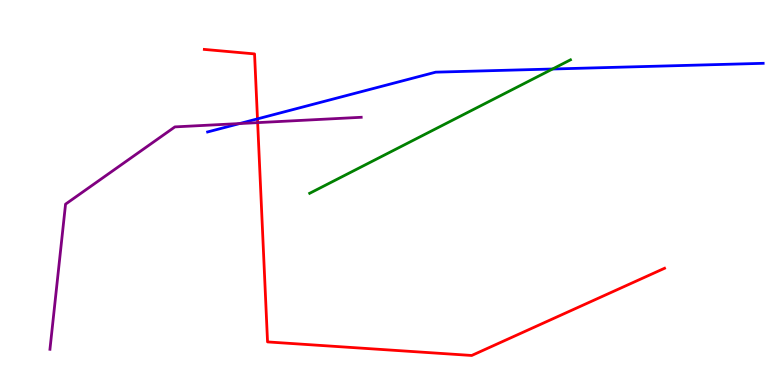[{'lines': ['blue', 'red'], 'intersections': [{'x': 3.32, 'y': 6.91}]}, {'lines': ['green', 'red'], 'intersections': []}, {'lines': ['purple', 'red'], 'intersections': [{'x': 3.32, 'y': 6.81}]}, {'lines': ['blue', 'green'], 'intersections': [{'x': 7.13, 'y': 8.21}]}, {'lines': ['blue', 'purple'], 'intersections': [{'x': 3.09, 'y': 6.79}]}, {'lines': ['green', 'purple'], 'intersections': []}]